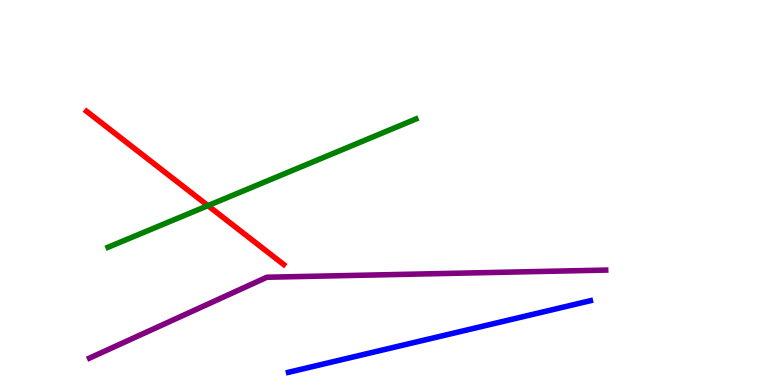[{'lines': ['blue', 'red'], 'intersections': []}, {'lines': ['green', 'red'], 'intersections': [{'x': 2.68, 'y': 4.66}]}, {'lines': ['purple', 'red'], 'intersections': []}, {'lines': ['blue', 'green'], 'intersections': []}, {'lines': ['blue', 'purple'], 'intersections': []}, {'lines': ['green', 'purple'], 'intersections': []}]